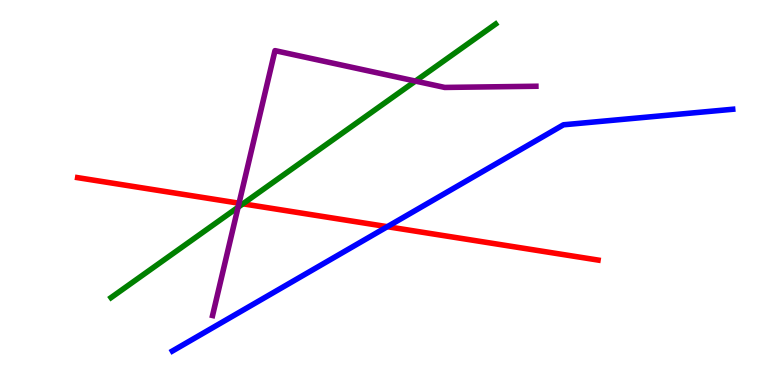[{'lines': ['blue', 'red'], 'intersections': [{'x': 5.0, 'y': 4.11}]}, {'lines': ['green', 'red'], 'intersections': [{'x': 3.13, 'y': 4.71}]}, {'lines': ['purple', 'red'], 'intersections': [{'x': 3.08, 'y': 4.72}]}, {'lines': ['blue', 'green'], 'intersections': []}, {'lines': ['blue', 'purple'], 'intersections': []}, {'lines': ['green', 'purple'], 'intersections': [{'x': 3.07, 'y': 4.62}, {'x': 5.36, 'y': 7.89}]}]